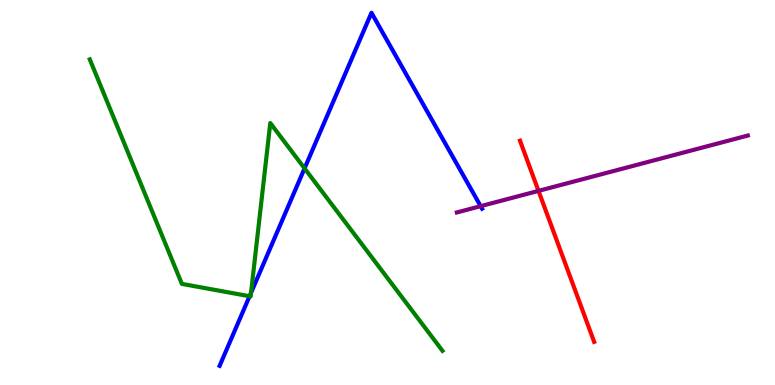[{'lines': ['blue', 'red'], 'intersections': []}, {'lines': ['green', 'red'], 'intersections': []}, {'lines': ['purple', 'red'], 'intersections': [{'x': 6.95, 'y': 5.04}]}, {'lines': ['blue', 'green'], 'intersections': [{'x': 3.22, 'y': 2.31}, {'x': 3.24, 'y': 2.4}, {'x': 3.93, 'y': 5.63}]}, {'lines': ['blue', 'purple'], 'intersections': [{'x': 6.2, 'y': 4.65}]}, {'lines': ['green', 'purple'], 'intersections': []}]